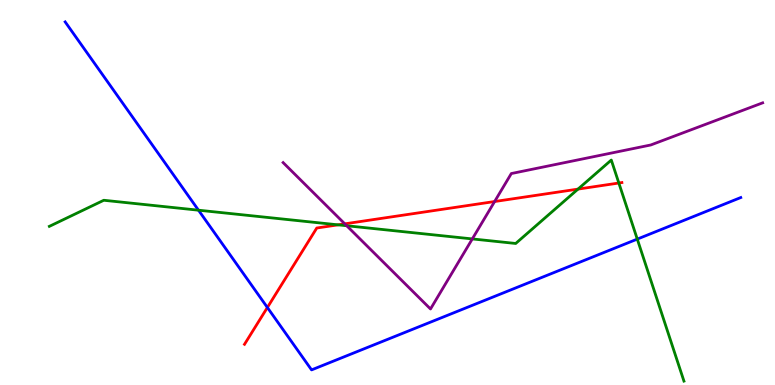[{'lines': ['blue', 'red'], 'intersections': [{'x': 3.45, 'y': 2.01}]}, {'lines': ['green', 'red'], 'intersections': [{'x': 4.36, 'y': 4.16}, {'x': 7.46, 'y': 5.09}, {'x': 7.99, 'y': 5.25}]}, {'lines': ['purple', 'red'], 'intersections': [{'x': 4.45, 'y': 4.19}, {'x': 6.38, 'y': 4.77}]}, {'lines': ['blue', 'green'], 'intersections': [{'x': 2.56, 'y': 4.54}, {'x': 8.22, 'y': 3.79}]}, {'lines': ['blue', 'purple'], 'intersections': []}, {'lines': ['green', 'purple'], 'intersections': [{'x': 4.47, 'y': 4.14}, {'x': 6.09, 'y': 3.79}]}]